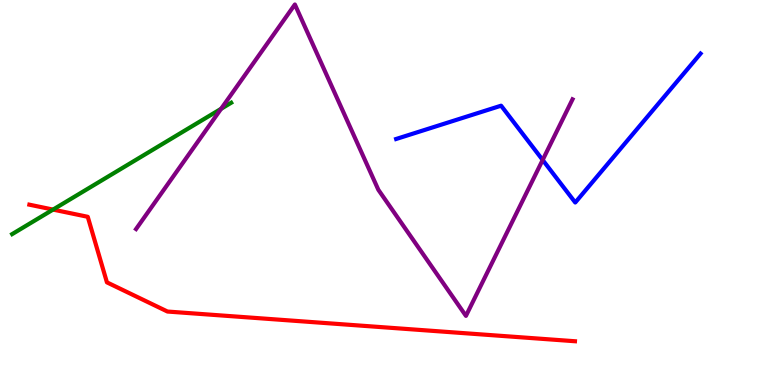[{'lines': ['blue', 'red'], 'intersections': []}, {'lines': ['green', 'red'], 'intersections': [{'x': 0.684, 'y': 4.56}]}, {'lines': ['purple', 'red'], 'intersections': []}, {'lines': ['blue', 'green'], 'intersections': []}, {'lines': ['blue', 'purple'], 'intersections': [{'x': 7.0, 'y': 5.84}]}, {'lines': ['green', 'purple'], 'intersections': [{'x': 2.85, 'y': 7.17}]}]